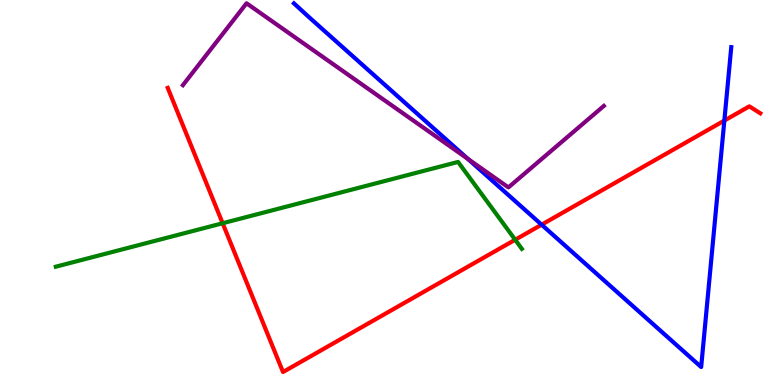[{'lines': ['blue', 'red'], 'intersections': [{'x': 6.99, 'y': 4.16}, {'x': 9.35, 'y': 6.87}]}, {'lines': ['green', 'red'], 'intersections': [{'x': 2.87, 'y': 4.2}, {'x': 6.65, 'y': 3.77}]}, {'lines': ['purple', 'red'], 'intersections': []}, {'lines': ['blue', 'green'], 'intersections': []}, {'lines': ['blue', 'purple'], 'intersections': [{'x': 6.04, 'y': 5.87}]}, {'lines': ['green', 'purple'], 'intersections': []}]